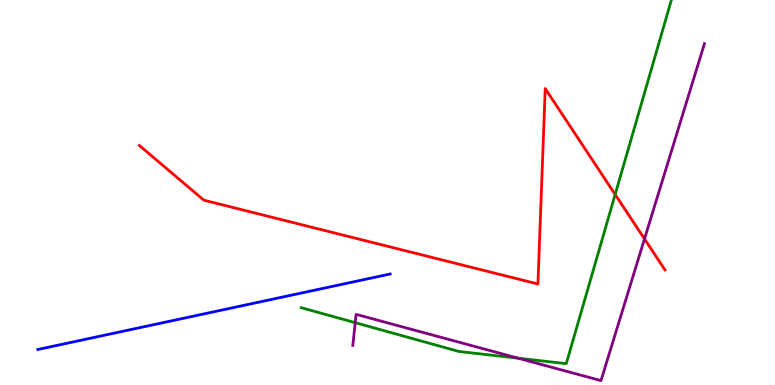[{'lines': ['blue', 'red'], 'intersections': []}, {'lines': ['green', 'red'], 'intersections': [{'x': 7.94, 'y': 4.95}]}, {'lines': ['purple', 'red'], 'intersections': [{'x': 8.32, 'y': 3.79}]}, {'lines': ['blue', 'green'], 'intersections': []}, {'lines': ['blue', 'purple'], 'intersections': []}, {'lines': ['green', 'purple'], 'intersections': [{'x': 4.58, 'y': 1.62}, {'x': 6.69, 'y': 0.696}]}]